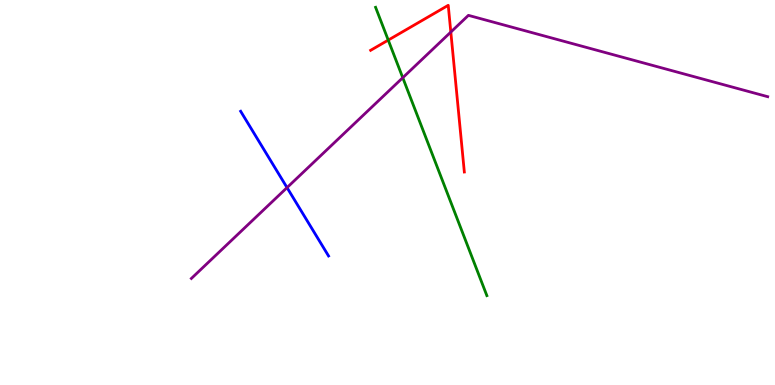[{'lines': ['blue', 'red'], 'intersections': []}, {'lines': ['green', 'red'], 'intersections': [{'x': 5.01, 'y': 8.96}]}, {'lines': ['purple', 'red'], 'intersections': [{'x': 5.82, 'y': 9.17}]}, {'lines': ['blue', 'green'], 'intersections': []}, {'lines': ['blue', 'purple'], 'intersections': [{'x': 3.7, 'y': 5.13}]}, {'lines': ['green', 'purple'], 'intersections': [{'x': 5.2, 'y': 7.98}]}]